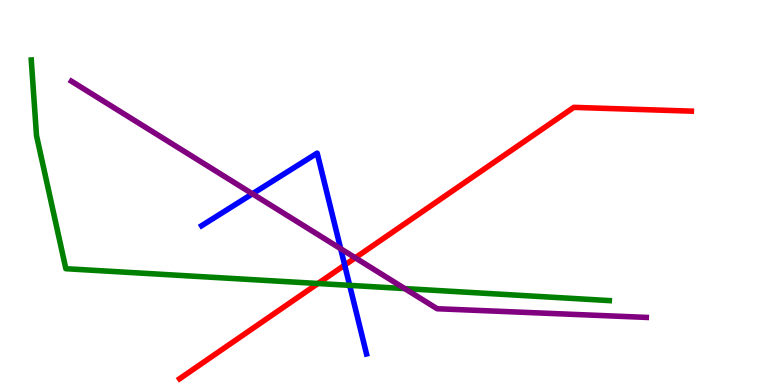[{'lines': ['blue', 'red'], 'intersections': [{'x': 4.45, 'y': 3.11}]}, {'lines': ['green', 'red'], 'intersections': [{'x': 4.1, 'y': 2.64}]}, {'lines': ['purple', 'red'], 'intersections': [{'x': 4.58, 'y': 3.3}]}, {'lines': ['blue', 'green'], 'intersections': [{'x': 4.51, 'y': 2.59}]}, {'lines': ['blue', 'purple'], 'intersections': [{'x': 3.26, 'y': 4.97}, {'x': 4.4, 'y': 3.54}]}, {'lines': ['green', 'purple'], 'intersections': [{'x': 5.22, 'y': 2.5}]}]